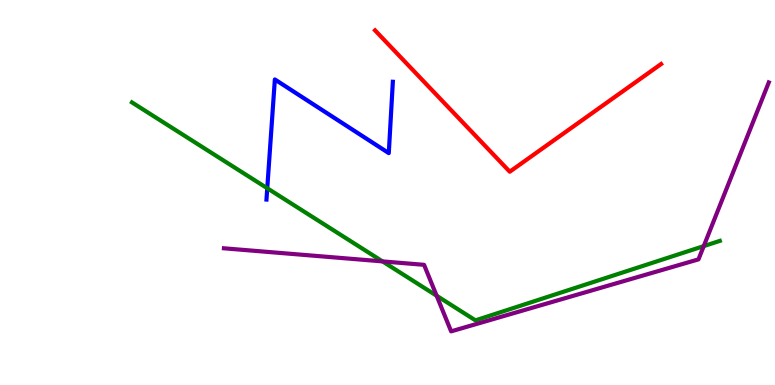[{'lines': ['blue', 'red'], 'intersections': []}, {'lines': ['green', 'red'], 'intersections': []}, {'lines': ['purple', 'red'], 'intersections': []}, {'lines': ['blue', 'green'], 'intersections': [{'x': 3.45, 'y': 5.11}]}, {'lines': ['blue', 'purple'], 'intersections': []}, {'lines': ['green', 'purple'], 'intersections': [{'x': 4.94, 'y': 3.21}, {'x': 5.63, 'y': 2.32}, {'x': 9.08, 'y': 3.61}]}]